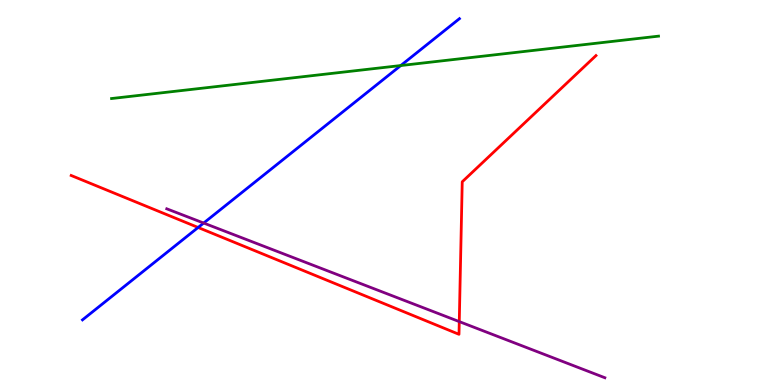[{'lines': ['blue', 'red'], 'intersections': [{'x': 2.56, 'y': 4.09}]}, {'lines': ['green', 'red'], 'intersections': []}, {'lines': ['purple', 'red'], 'intersections': [{'x': 5.93, 'y': 1.65}]}, {'lines': ['blue', 'green'], 'intersections': [{'x': 5.17, 'y': 8.3}]}, {'lines': ['blue', 'purple'], 'intersections': [{'x': 2.63, 'y': 4.21}]}, {'lines': ['green', 'purple'], 'intersections': []}]